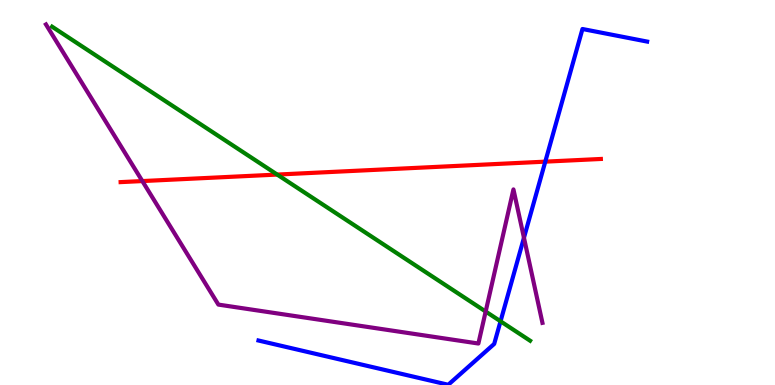[{'lines': ['blue', 'red'], 'intersections': [{'x': 7.04, 'y': 5.8}]}, {'lines': ['green', 'red'], 'intersections': [{'x': 3.58, 'y': 5.47}]}, {'lines': ['purple', 'red'], 'intersections': [{'x': 1.84, 'y': 5.3}]}, {'lines': ['blue', 'green'], 'intersections': [{'x': 6.46, 'y': 1.65}]}, {'lines': ['blue', 'purple'], 'intersections': [{'x': 6.76, 'y': 3.82}]}, {'lines': ['green', 'purple'], 'intersections': [{'x': 6.27, 'y': 1.91}]}]